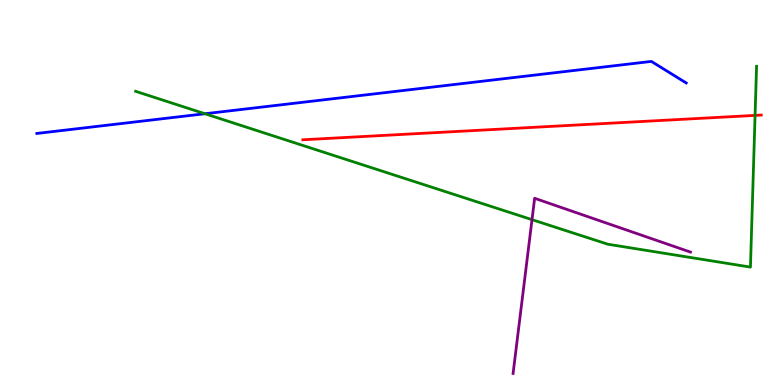[{'lines': ['blue', 'red'], 'intersections': []}, {'lines': ['green', 'red'], 'intersections': [{'x': 9.74, 'y': 7.0}]}, {'lines': ['purple', 'red'], 'intersections': []}, {'lines': ['blue', 'green'], 'intersections': [{'x': 2.64, 'y': 7.05}]}, {'lines': ['blue', 'purple'], 'intersections': []}, {'lines': ['green', 'purple'], 'intersections': [{'x': 6.86, 'y': 4.29}]}]